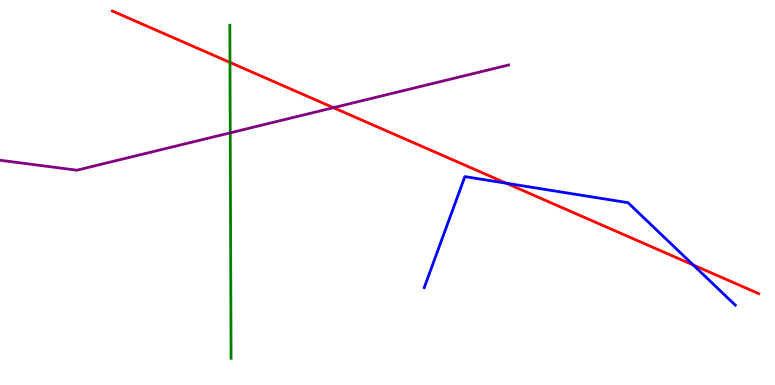[{'lines': ['blue', 'red'], 'intersections': [{'x': 6.53, 'y': 5.24}, {'x': 8.95, 'y': 3.12}]}, {'lines': ['green', 'red'], 'intersections': [{'x': 2.97, 'y': 8.38}]}, {'lines': ['purple', 'red'], 'intersections': [{'x': 4.3, 'y': 7.2}]}, {'lines': ['blue', 'green'], 'intersections': []}, {'lines': ['blue', 'purple'], 'intersections': []}, {'lines': ['green', 'purple'], 'intersections': [{'x': 2.97, 'y': 6.55}]}]